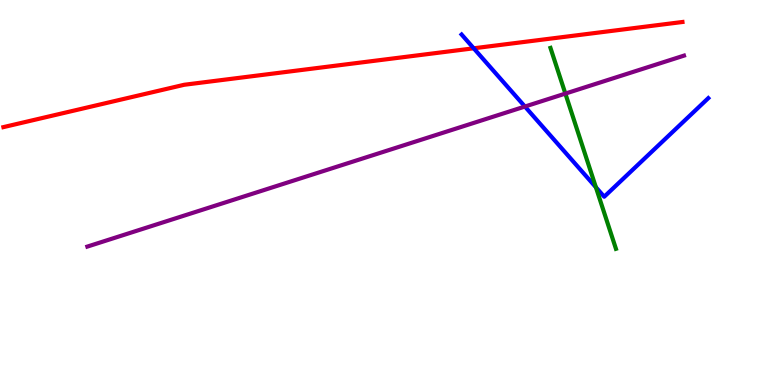[{'lines': ['blue', 'red'], 'intersections': [{'x': 6.11, 'y': 8.75}]}, {'lines': ['green', 'red'], 'intersections': []}, {'lines': ['purple', 'red'], 'intersections': []}, {'lines': ['blue', 'green'], 'intersections': [{'x': 7.69, 'y': 5.14}]}, {'lines': ['blue', 'purple'], 'intersections': [{'x': 6.77, 'y': 7.23}]}, {'lines': ['green', 'purple'], 'intersections': [{'x': 7.29, 'y': 7.57}]}]